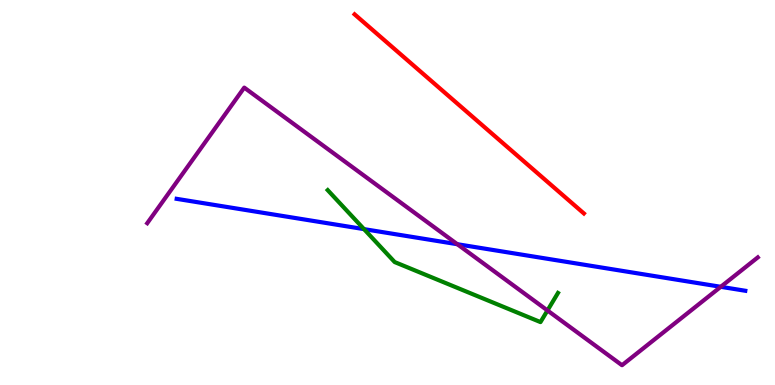[{'lines': ['blue', 'red'], 'intersections': []}, {'lines': ['green', 'red'], 'intersections': []}, {'lines': ['purple', 'red'], 'intersections': []}, {'lines': ['blue', 'green'], 'intersections': [{'x': 4.7, 'y': 4.05}]}, {'lines': ['blue', 'purple'], 'intersections': [{'x': 5.9, 'y': 3.66}, {'x': 9.3, 'y': 2.55}]}, {'lines': ['green', 'purple'], 'intersections': [{'x': 7.06, 'y': 1.94}]}]